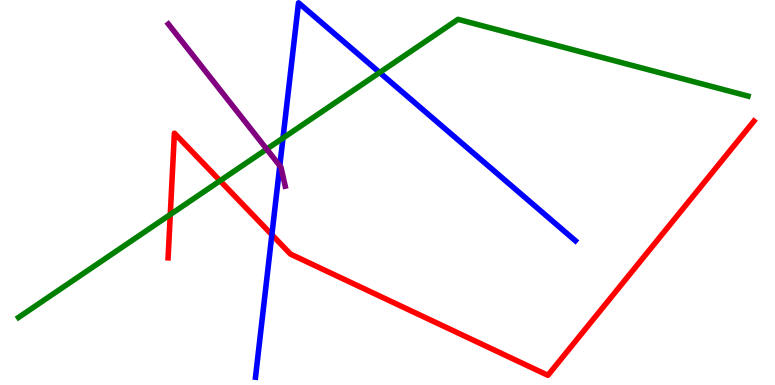[{'lines': ['blue', 'red'], 'intersections': [{'x': 3.51, 'y': 3.9}]}, {'lines': ['green', 'red'], 'intersections': [{'x': 2.2, 'y': 4.43}, {'x': 2.84, 'y': 5.3}]}, {'lines': ['purple', 'red'], 'intersections': []}, {'lines': ['blue', 'green'], 'intersections': [{'x': 3.65, 'y': 6.41}, {'x': 4.9, 'y': 8.12}]}, {'lines': ['blue', 'purple'], 'intersections': [{'x': 3.61, 'y': 5.69}]}, {'lines': ['green', 'purple'], 'intersections': [{'x': 3.44, 'y': 6.13}]}]